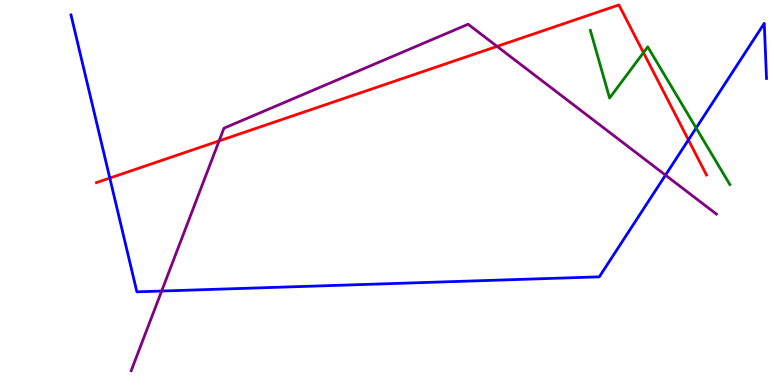[{'lines': ['blue', 'red'], 'intersections': [{'x': 1.42, 'y': 5.37}, {'x': 8.88, 'y': 6.37}]}, {'lines': ['green', 'red'], 'intersections': [{'x': 8.3, 'y': 8.63}]}, {'lines': ['purple', 'red'], 'intersections': [{'x': 2.83, 'y': 6.34}, {'x': 6.41, 'y': 8.8}]}, {'lines': ['blue', 'green'], 'intersections': [{'x': 8.98, 'y': 6.67}]}, {'lines': ['blue', 'purple'], 'intersections': [{'x': 2.09, 'y': 2.44}, {'x': 8.59, 'y': 5.45}]}, {'lines': ['green', 'purple'], 'intersections': []}]